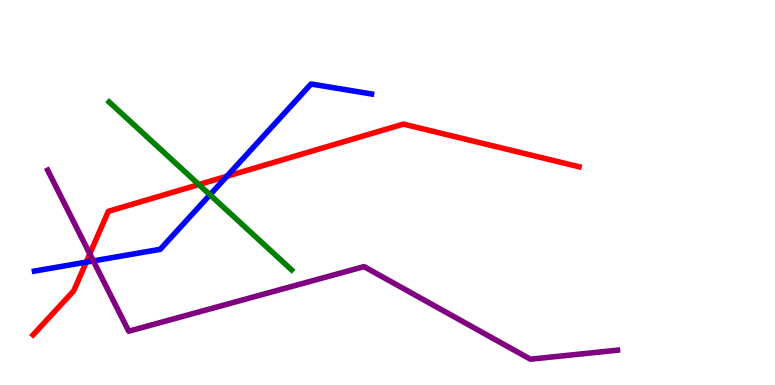[{'lines': ['blue', 'red'], 'intersections': [{'x': 1.11, 'y': 3.19}, {'x': 2.93, 'y': 5.42}]}, {'lines': ['green', 'red'], 'intersections': [{'x': 2.57, 'y': 5.21}]}, {'lines': ['purple', 'red'], 'intersections': [{'x': 1.16, 'y': 3.41}]}, {'lines': ['blue', 'green'], 'intersections': [{'x': 2.71, 'y': 4.94}]}, {'lines': ['blue', 'purple'], 'intersections': [{'x': 1.2, 'y': 3.22}]}, {'lines': ['green', 'purple'], 'intersections': []}]